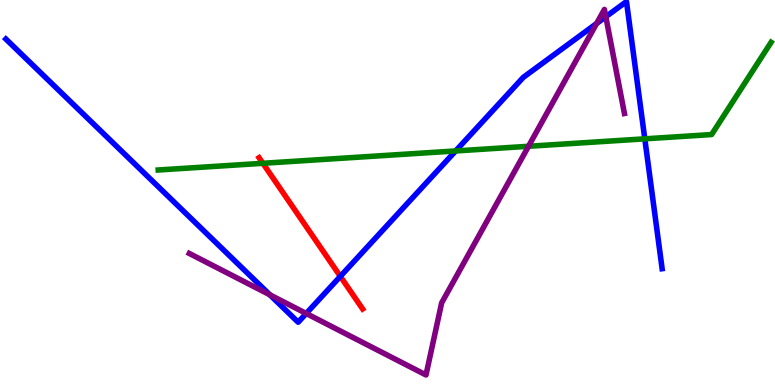[{'lines': ['blue', 'red'], 'intersections': [{'x': 4.39, 'y': 2.82}]}, {'lines': ['green', 'red'], 'intersections': [{'x': 3.39, 'y': 5.76}]}, {'lines': ['purple', 'red'], 'intersections': []}, {'lines': ['blue', 'green'], 'intersections': [{'x': 5.88, 'y': 6.08}, {'x': 8.32, 'y': 6.39}]}, {'lines': ['blue', 'purple'], 'intersections': [{'x': 3.48, 'y': 2.34}, {'x': 3.95, 'y': 1.86}, {'x': 7.7, 'y': 9.39}, {'x': 7.82, 'y': 9.57}]}, {'lines': ['green', 'purple'], 'intersections': [{'x': 6.82, 'y': 6.2}]}]